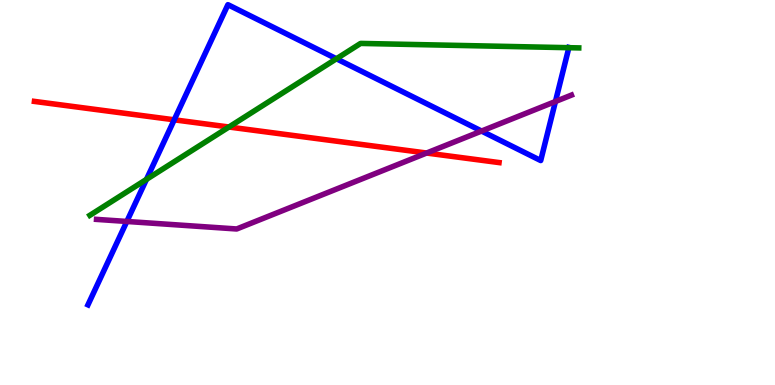[{'lines': ['blue', 'red'], 'intersections': [{'x': 2.25, 'y': 6.89}]}, {'lines': ['green', 'red'], 'intersections': [{'x': 2.95, 'y': 6.7}]}, {'lines': ['purple', 'red'], 'intersections': [{'x': 5.5, 'y': 6.03}]}, {'lines': ['blue', 'green'], 'intersections': [{'x': 1.89, 'y': 5.34}, {'x': 4.34, 'y': 8.47}, {'x': 7.34, 'y': 8.76}]}, {'lines': ['blue', 'purple'], 'intersections': [{'x': 1.64, 'y': 4.25}, {'x': 6.21, 'y': 6.6}, {'x': 7.17, 'y': 7.36}]}, {'lines': ['green', 'purple'], 'intersections': []}]